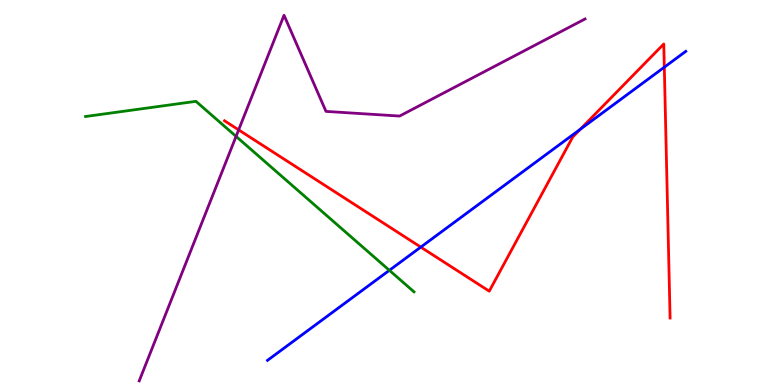[{'lines': ['blue', 'red'], 'intersections': [{'x': 5.43, 'y': 3.58}, {'x': 7.49, 'y': 6.64}, {'x': 8.57, 'y': 8.25}]}, {'lines': ['green', 'red'], 'intersections': []}, {'lines': ['purple', 'red'], 'intersections': [{'x': 3.08, 'y': 6.63}]}, {'lines': ['blue', 'green'], 'intersections': [{'x': 5.02, 'y': 2.98}]}, {'lines': ['blue', 'purple'], 'intersections': []}, {'lines': ['green', 'purple'], 'intersections': [{'x': 3.05, 'y': 6.46}]}]